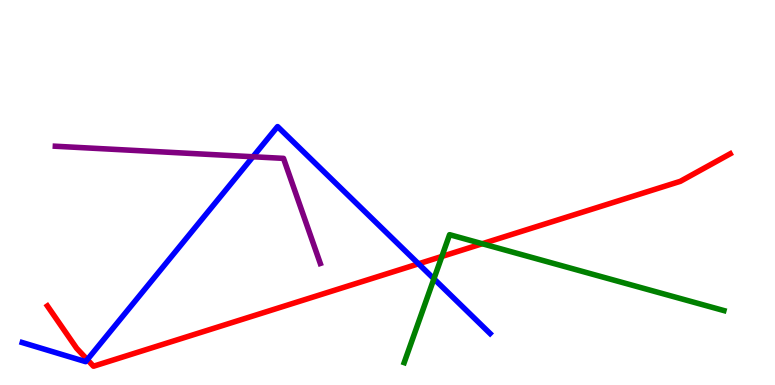[{'lines': ['blue', 'red'], 'intersections': [{'x': 1.13, 'y': 0.659}, {'x': 5.4, 'y': 3.15}]}, {'lines': ['green', 'red'], 'intersections': [{'x': 5.7, 'y': 3.34}, {'x': 6.22, 'y': 3.67}]}, {'lines': ['purple', 'red'], 'intersections': []}, {'lines': ['blue', 'green'], 'intersections': [{'x': 5.6, 'y': 2.76}]}, {'lines': ['blue', 'purple'], 'intersections': [{'x': 3.26, 'y': 5.93}]}, {'lines': ['green', 'purple'], 'intersections': []}]